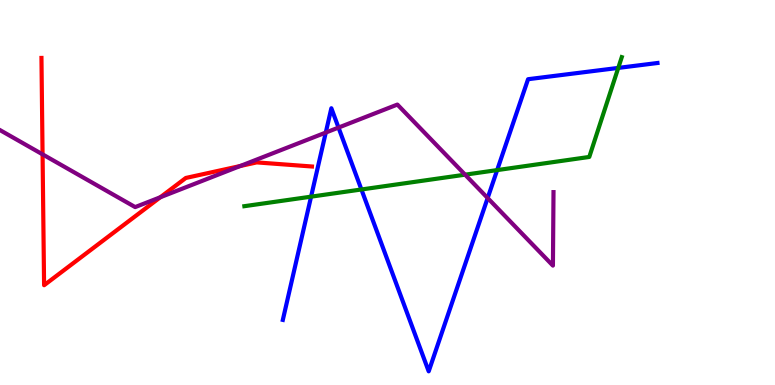[{'lines': ['blue', 'red'], 'intersections': []}, {'lines': ['green', 'red'], 'intersections': []}, {'lines': ['purple', 'red'], 'intersections': [{'x': 0.549, 'y': 5.99}, {'x': 2.07, 'y': 4.88}, {'x': 3.1, 'y': 5.69}]}, {'lines': ['blue', 'green'], 'intersections': [{'x': 4.01, 'y': 4.89}, {'x': 4.66, 'y': 5.08}, {'x': 6.41, 'y': 5.58}, {'x': 7.98, 'y': 8.24}]}, {'lines': ['blue', 'purple'], 'intersections': [{'x': 4.2, 'y': 6.56}, {'x': 4.37, 'y': 6.69}, {'x': 6.29, 'y': 4.86}]}, {'lines': ['green', 'purple'], 'intersections': [{'x': 6.0, 'y': 5.46}]}]